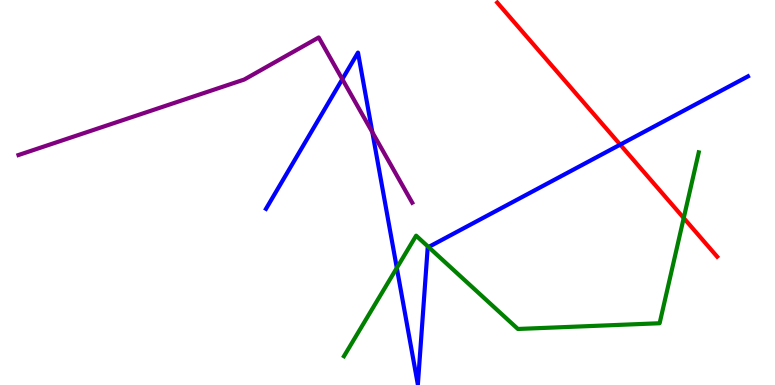[{'lines': ['blue', 'red'], 'intersections': [{'x': 8.0, 'y': 6.24}]}, {'lines': ['green', 'red'], 'intersections': [{'x': 8.82, 'y': 4.34}]}, {'lines': ['purple', 'red'], 'intersections': []}, {'lines': ['blue', 'green'], 'intersections': [{'x': 5.12, 'y': 3.04}, {'x': 5.53, 'y': 3.58}]}, {'lines': ['blue', 'purple'], 'intersections': [{'x': 4.42, 'y': 7.94}, {'x': 4.8, 'y': 6.57}]}, {'lines': ['green', 'purple'], 'intersections': []}]